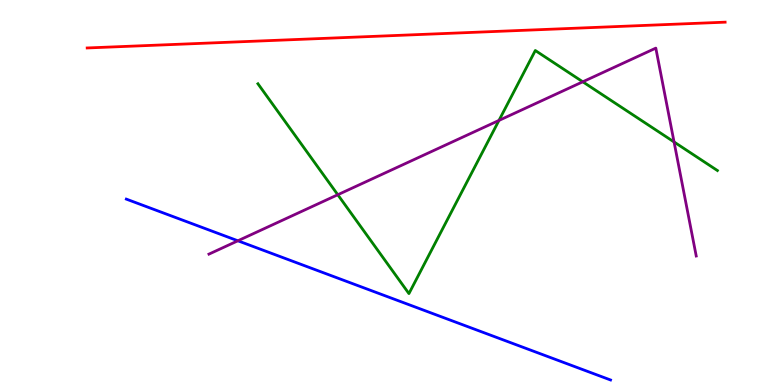[{'lines': ['blue', 'red'], 'intersections': []}, {'lines': ['green', 'red'], 'intersections': []}, {'lines': ['purple', 'red'], 'intersections': []}, {'lines': ['blue', 'green'], 'intersections': []}, {'lines': ['blue', 'purple'], 'intersections': [{'x': 3.07, 'y': 3.75}]}, {'lines': ['green', 'purple'], 'intersections': [{'x': 4.36, 'y': 4.94}, {'x': 6.44, 'y': 6.87}, {'x': 7.52, 'y': 7.88}, {'x': 8.7, 'y': 6.31}]}]